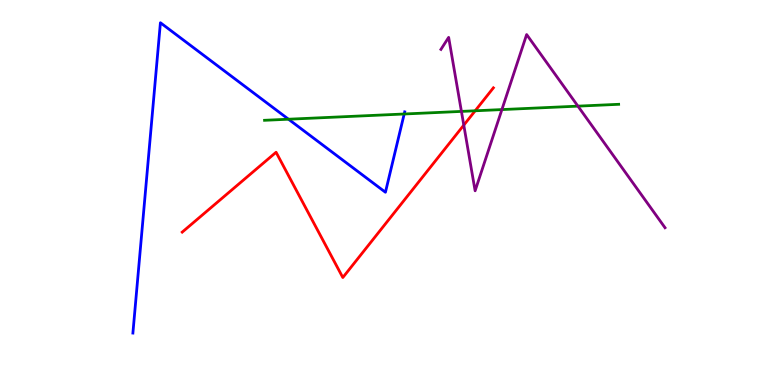[{'lines': ['blue', 'red'], 'intersections': []}, {'lines': ['green', 'red'], 'intersections': [{'x': 6.13, 'y': 7.12}]}, {'lines': ['purple', 'red'], 'intersections': [{'x': 5.98, 'y': 6.75}]}, {'lines': ['blue', 'green'], 'intersections': [{'x': 3.72, 'y': 6.9}, {'x': 5.22, 'y': 7.04}]}, {'lines': ['blue', 'purple'], 'intersections': []}, {'lines': ['green', 'purple'], 'intersections': [{'x': 5.95, 'y': 7.11}, {'x': 6.48, 'y': 7.15}, {'x': 7.46, 'y': 7.24}]}]